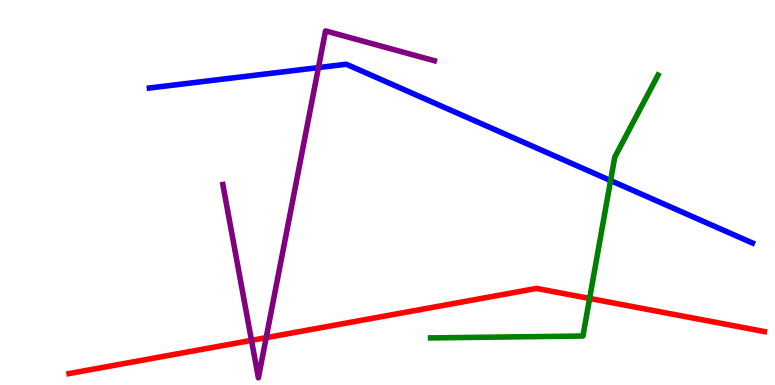[{'lines': ['blue', 'red'], 'intersections': []}, {'lines': ['green', 'red'], 'intersections': [{'x': 7.61, 'y': 2.25}]}, {'lines': ['purple', 'red'], 'intersections': [{'x': 3.25, 'y': 1.16}, {'x': 3.43, 'y': 1.23}]}, {'lines': ['blue', 'green'], 'intersections': [{'x': 7.88, 'y': 5.31}]}, {'lines': ['blue', 'purple'], 'intersections': [{'x': 4.11, 'y': 8.24}]}, {'lines': ['green', 'purple'], 'intersections': []}]